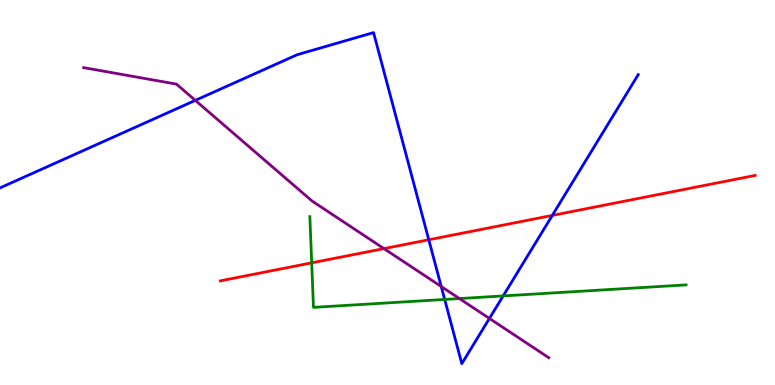[{'lines': ['blue', 'red'], 'intersections': [{'x': 5.53, 'y': 3.77}, {'x': 7.13, 'y': 4.4}]}, {'lines': ['green', 'red'], 'intersections': [{'x': 4.02, 'y': 3.17}]}, {'lines': ['purple', 'red'], 'intersections': [{'x': 4.95, 'y': 3.54}]}, {'lines': ['blue', 'green'], 'intersections': [{'x': 5.74, 'y': 2.22}, {'x': 6.49, 'y': 2.31}]}, {'lines': ['blue', 'purple'], 'intersections': [{'x': 2.52, 'y': 7.39}, {'x': 5.69, 'y': 2.56}, {'x': 6.32, 'y': 1.73}]}, {'lines': ['green', 'purple'], 'intersections': [{'x': 5.93, 'y': 2.25}]}]